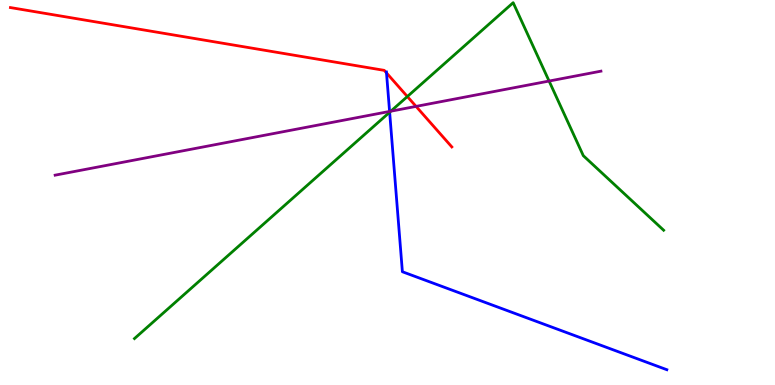[{'lines': ['blue', 'red'], 'intersections': [{'x': 4.99, 'y': 8.11}]}, {'lines': ['green', 'red'], 'intersections': [{'x': 5.26, 'y': 7.49}]}, {'lines': ['purple', 'red'], 'intersections': [{'x': 5.37, 'y': 7.24}]}, {'lines': ['blue', 'green'], 'intersections': [{'x': 5.03, 'y': 7.08}]}, {'lines': ['blue', 'purple'], 'intersections': [{'x': 5.03, 'y': 7.11}]}, {'lines': ['green', 'purple'], 'intersections': [{'x': 5.04, 'y': 7.11}, {'x': 7.08, 'y': 7.89}]}]